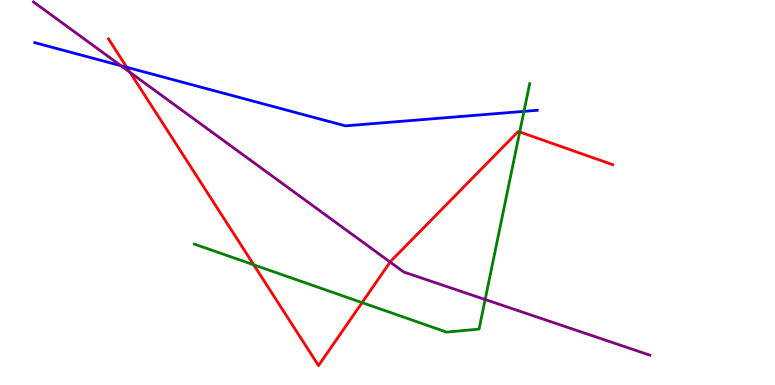[{'lines': ['blue', 'red'], 'intersections': [{'x': 1.64, 'y': 8.25}]}, {'lines': ['green', 'red'], 'intersections': [{'x': 3.27, 'y': 3.12}, {'x': 4.67, 'y': 2.14}, {'x': 6.71, 'y': 6.57}]}, {'lines': ['purple', 'red'], 'intersections': [{'x': 1.68, 'y': 8.12}, {'x': 5.03, 'y': 3.19}]}, {'lines': ['blue', 'green'], 'intersections': [{'x': 6.76, 'y': 7.11}]}, {'lines': ['blue', 'purple'], 'intersections': [{'x': 1.56, 'y': 8.29}]}, {'lines': ['green', 'purple'], 'intersections': [{'x': 6.26, 'y': 2.22}]}]